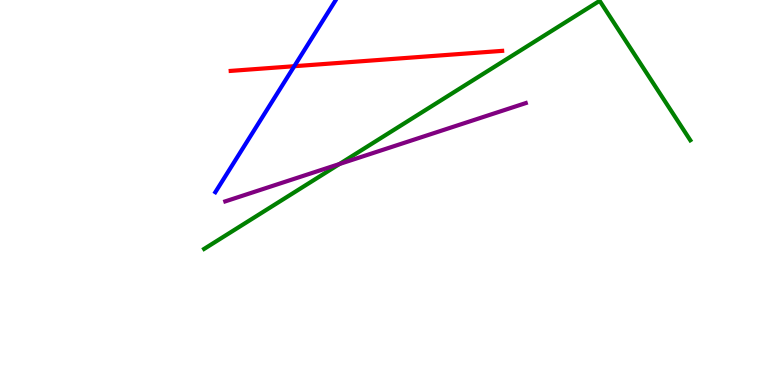[{'lines': ['blue', 'red'], 'intersections': [{'x': 3.8, 'y': 8.28}]}, {'lines': ['green', 'red'], 'intersections': []}, {'lines': ['purple', 'red'], 'intersections': []}, {'lines': ['blue', 'green'], 'intersections': []}, {'lines': ['blue', 'purple'], 'intersections': []}, {'lines': ['green', 'purple'], 'intersections': [{'x': 4.38, 'y': 5.74}]}]